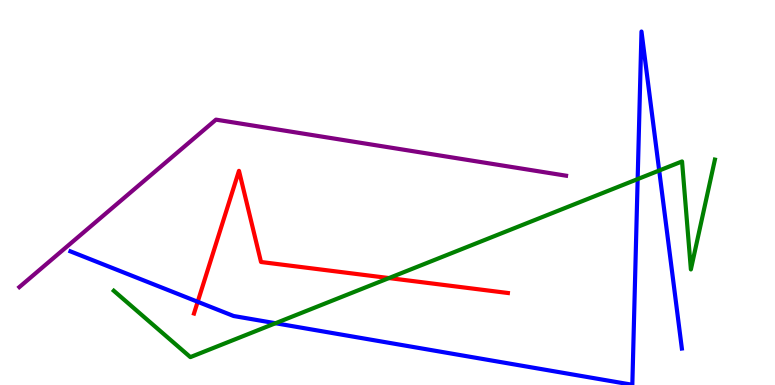[{'lines': ['blue', 'red'], 'intersections': [{'x': 2.55, 'y': 2.16}]}, {'lines': ['green', 'red'], 'intersections': [{'x': 5.02, 'y': 2.78}]}, {'lines': ['purple', 'red'], 'intersections': []}, {'lines': ['blue', 'green'], 'intersections': [{'x': 3.55, 'y': 1.6}, {'x': 8.23, 'y': 5.35}, {'x': 8.51, 'y': 5.57}]}, {'lines': ['blue', 'purple'], 'intersections': []}, {'lines': ['green', 'purple'], 'intersections': []}]